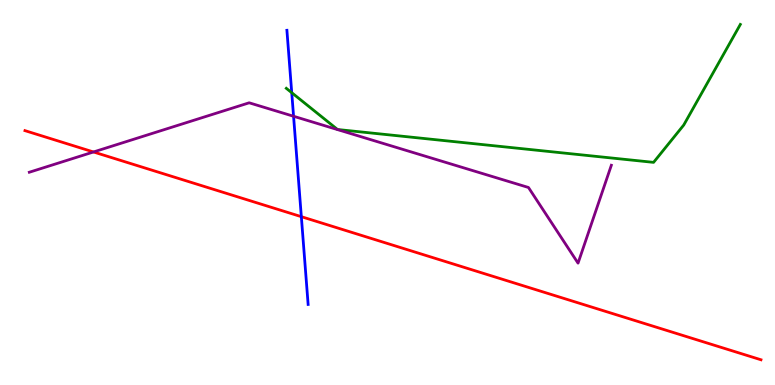[{'lines': ['blue', 'red'], 'intersections': [{'x': 3.89, 'y': 4.37}]}, {'lines': ['green', 'red'], 'intersections': []}, {'lines': ['purple', 'red'], 'intersections': [{'x': 1.21, 'y': 6.05}]}, {'lines': ['blue', 'green'], 'intersections': [{'x': 3.76, 'y': 7.59}]}, {'lines': ['blue', 'purple'], 'intersections': [{'x': 3.79, 'y': 6.98}]}, {'lines': ['green', 'purple'], 'intersections': []}]